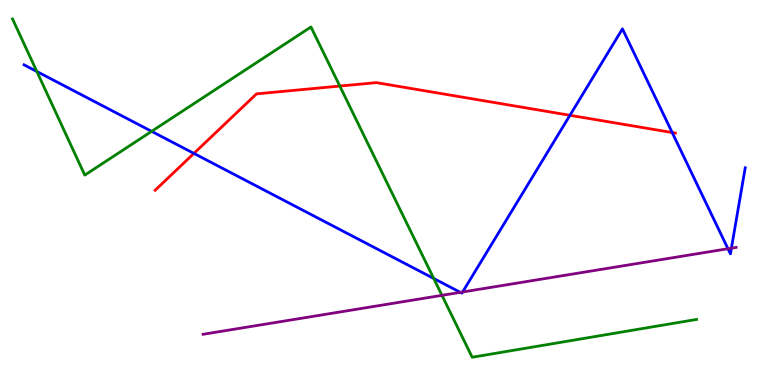[{'lines': ['blue', 'red'], 'intersections': [{'x': 2.5, 'y': 6.02}, {'x': 7.35, 'y': 7.01}, {'x': 8.67, 'y': 6.56}]}, {'lines': ['green', 'red'], 'intersections': [{'x': 4.38, 'y': 7.76}]}, {'lines': ['purple', 'red'], 'intersections': []}, {'lines': ['blue', 'green'], 'intersections': [{'x': 0.475, 'y': 8.14}, {'x': 1.96, 'y': 6.59}, {'x': 5.6, 'y': 2.77}]}, {'lines': ['blue', 'purple'], 'intersections': [{'x': 5.94, 'y': 2.41}, {'x': 5.97, 'y': 2.42}, {'x': 9.39, 'y': 3.54}, {'x': 9.44, 'y': 3.55}]}, {'lines': ['green', 'purple'], 'intersections': [{'x': 5.7, 'y': 2.33}]}]